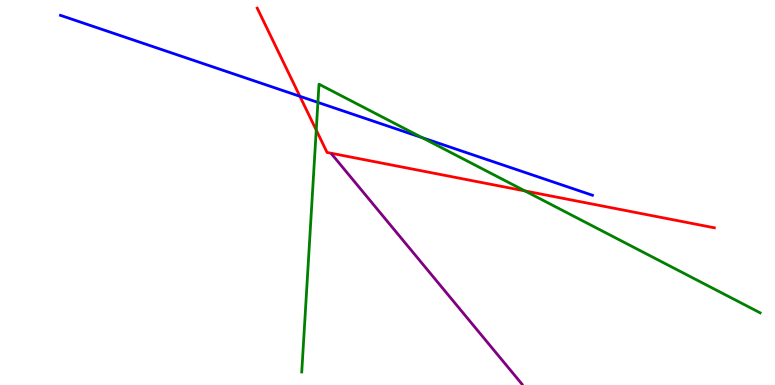[{'lines': ['blue', 'red'], 'intersections': [{'x': 3.87, 'y': 7.5}]}, {'lines': ['green', 'red'], 'intersections': [{'x': 4.08, 'y': 6.62}, {'x': 6.77, 'y': 5.04}]}, {'lines': ['purple', 'red'], 'intersections': []}, {'lines': ['blue', 'green'], 'intersections': [{'x': 4.1, 'y': 7.34}, {'x': 5.45, 'y': 6.42}]}, {'lines': ['blue', 'purple'], 'intersections': []}, {'lines': ['green', 'purple'], 'intersections': []}]